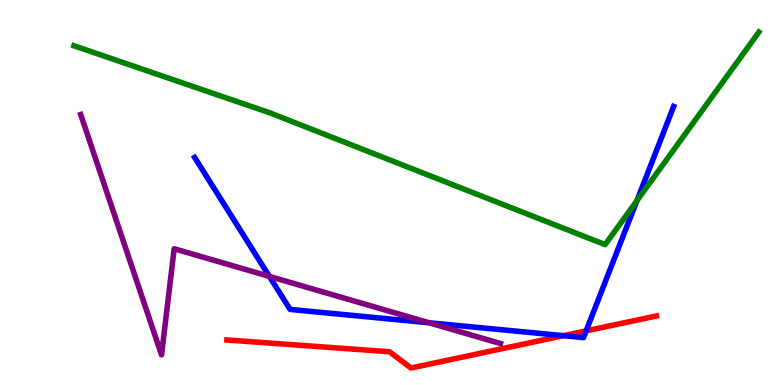[{'lines': ['blue', 'red'], 'intersections': [{'x': 7.27, 'y': 1.28}, {'x': 7.56, 'y': 1.41}]}, {'lines': ['green', 'red'], 'intersections': []}, {'lines': ['purple', 'red'], 'intersections': []}, {'lines': ['blue', 'green'], 'intersections': [{'x': 8.22, 'y': 4.79}]}, {'lines': ['blue', 'purple'], 'intersections': [{'x': 3.48, 'y': 2.82}, {'x': 5.54, 'y': 1.62}]}, {'lines': ['green', 'purple'], 'intersections': []}]